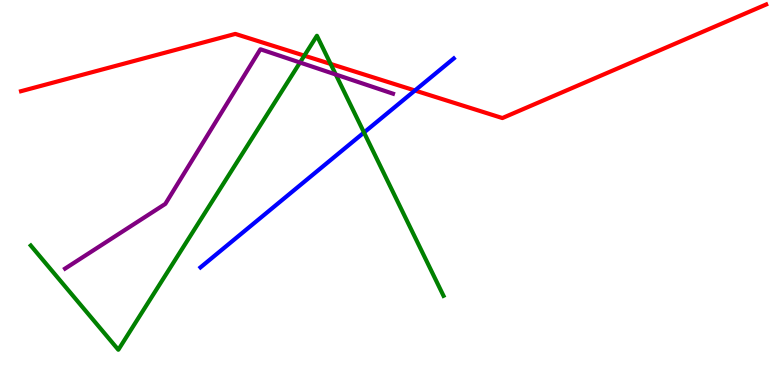[{'lines': ['blue', 'red'], 'intersections': [{'x': 5.35, 'y': 7.65}]}, {'lines': ['green', 'red'], 'intersections': [{'x': 3.93, 'y': 8.55}, {'x': 4.27, 'y': 8.34}]}, {'lines': ['purple', 'red'], 'intersections': []}, {'lines': ['blue', 'green'], 'intersections': [{'x': 4.7, 'y': 6.56}]}, {'lines': ['blue', 'purple'], 'intersections': []}, {'lines': ['green', 'purple'], 'intersections': [{'x': 3.87, 'y': 8.38}, {'x': 4.33, 'y': 8.06}]}]